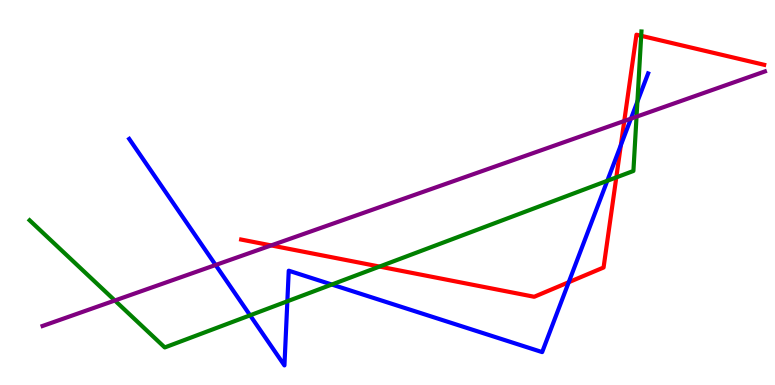[{'lines': ['blue', 'red'], 'intersections': [{'x': 7.34, 'y': 2.67}, {'x': 8.01, 'y': 6.23}]}, {'lines': ['green', 'red'], 'intersections': [{'x': 4.9, 'y': 3.08}, {'x': 7.95, 'y': 5.39}, {'x': 8.27, 'y': 9.07}]}, {'lines': ['purple', 'red'], 'intersections': [{'x': 3.5, 'y': 3.63}, {'x': 8.06, 'y': 6.86}]}, {'lines': ['blue', 'green'], 'intersections': [{'x': 3.23, 'y': 1.81}, {'x': 3.71, 'y': 2.17}, {'x': 4.28, 'y': 2.61}, {'x': 7.84, 'y': 5.3}, {'x': 8.22, 'y': 7.36}]}, {'lines': ['blue', 'purple'], 'intersections': [{'x': 2.78, 'y': 3.12}, {'x': 8.14, 'y': 6.92}]}, {'lines': ['green', 'purple'], 'intersections': [{'x': 1.48, 'y': 2.19}, {'x': 8.21, 'y': 6.97}]}]